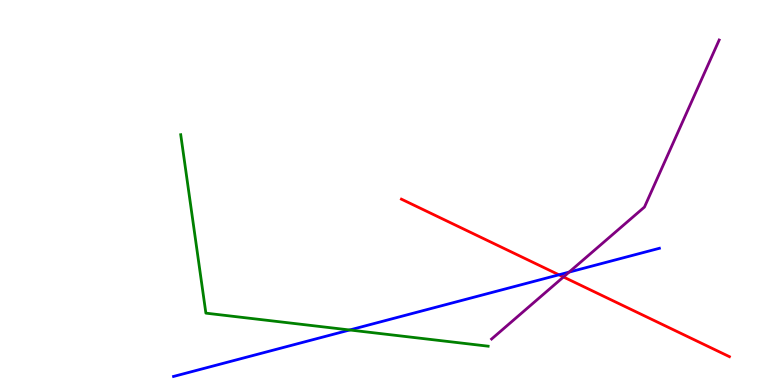[{'lines': ['blue', 'red'], 'intersections': [{'x': 7.21, 'y': 2.86}]}, {'lines': ['green', 'red'], 'intersections': []}, {'lines': ['purple', 'red'], 'intersections': [{'x': 7.27, 'y': 2.81}]}, {'lines': ['blue', 'green'], 'intersections': [{'x': 4.51, 'y': 1.43}]}, {'lines': ['blue', 'purple'], 'intersections': [{'x': 7.34, 'y': 2.93}]}, {'lines': ['green', 'purple'], 'intersections': []}]